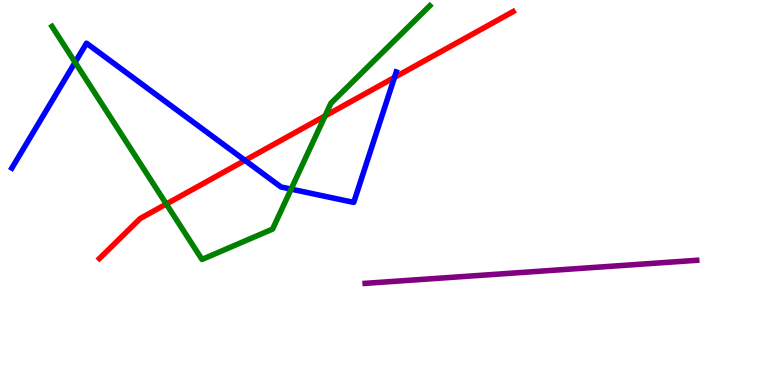[{'lines': ['blue', 'red'], 'intersections': [{'x': 3.16, 'y': 5.83}, {'x': 5.09, 'y': 7.99}]}, {'lines': ['green', 'red'], 'intersections': [{'x': 2.15, 'y': 4.7}, {'x': 4.19, 'y': 6.99}]}, {'lines': ['purple', 'red'], 'intersections': []}, {'lines': ['blue', 'green'], 'intersections': [{'x': 0.969, 'y': 8.38}, {'x': 3.76, 'y': 5.09}]}, {'lines': ['blue', 'purple'], 'intersections': []}, {'lines': ['green', 'purple'], 'intersections': []}]